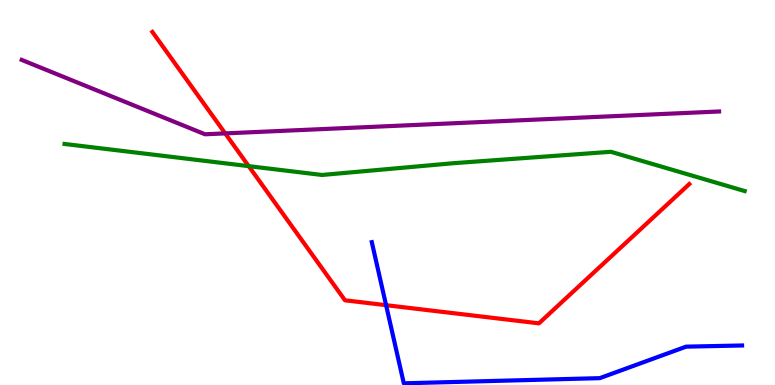[{'lines': ['blue', 'red'], 'intersections': [{'x': 4.98, 'y': 2.07}]}, {'lines': ['green', 'red'], 'intersections': [{'x': 3.21, 'y': 5.68}]}, {'lines': ['purple', 'red'], 'intersections': [{'x': 2.91, 'y': 6.54}]}, {'lines': ['blue', 'green'], 'intersections': []}, {'lines': ['blue', 'purple'], 'intersections': []}, {'lines': ['green', 'purple'], 'intersections': []}]